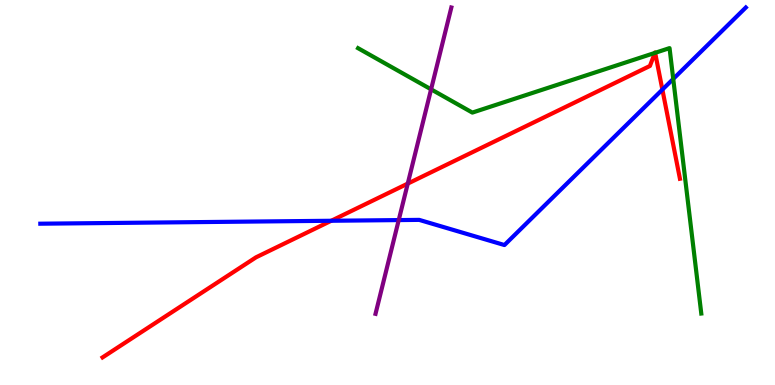[{'lines': ['blue', 'red'], 'intersections': [{'x': 4.27, 'y': 4.27}, {'x': 8.55, 'y': 7.67}]}, {'lines': ['green', 'red'], 'intersections': [{'x': 8.45, 'y': 8.63}, {'x': 8.45, 'y': 8.63}]}, {'lines': ['purple', 'red'], 'intersections': [{'x': 5.26, 'y': 5.23}]}, {'lines': ['blue', 'green'], 'intersections': [{'x': 8.69, 'y': 7.95}]}, {'lines': ['blue', 'purple'], 'intersections': [{'x': 5.14, 'y': 4.28}]}, {'lines': ['green', 'purple'], 'intersections': [{'x': 5.56, 'y': 7.68}]}]